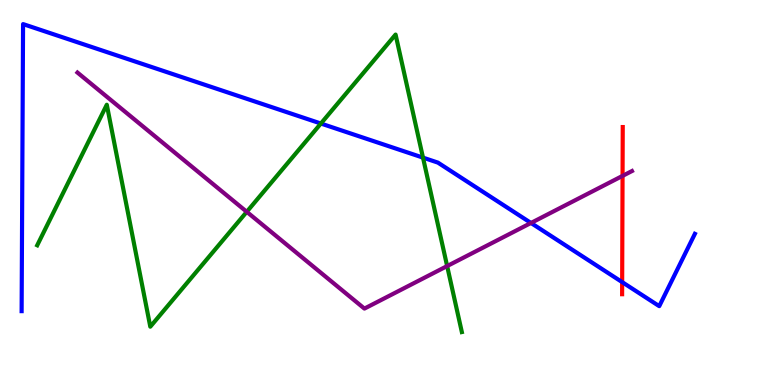[{'lines': ['blue', 'red'], 'intersections': [{'x': 8.03, 'y': 2.67}]}, {'lines': ['green', 'red'], 'intersections': []}, {'lines': ['purple', 'red'], 'intersections': [{'x': 8.03, 'y': 5.43}]}, {'lines': ['blue', 'green'], 'intersections': [{'x': 4.14, 'y': 6.79}, {'x': 5.46, 'y': 5.91}]}, {'lines': ['blue', 'purple'], 'intersections': [{'x': 6.85, 'y': 4.21}]}, {'lines': ['green', 'purple'], 'intersections': [{'x': 3.18, 'y': 4.5}, {'x': 5.77, 'y': 3.09}]}]